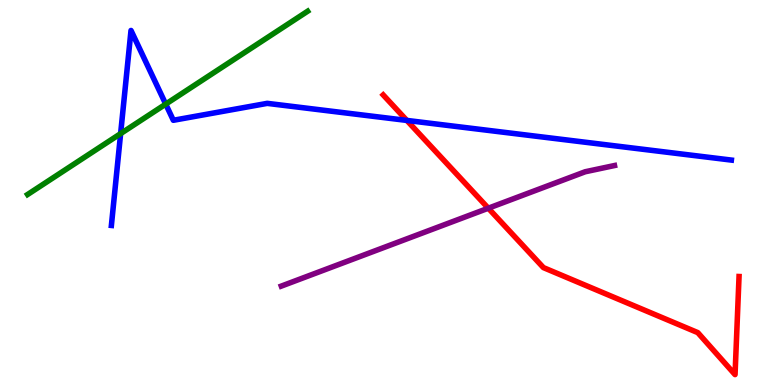[{'lines': ['blue', 'red'], 'intersections': [{'x': 5.25, 'y': 6.87}]}, {'lines': ['green', 'red'], 'intersections': []}, {'lines': ['purple', 'red'], 'intersections': [{'x': 6.3, 'y': 4.59}]}, {'lines': ['blue', 'green'], 'intersections': [{'x': 1.56, 'y': 6.53}, {'x': 2.14, 'y': 7.3}]}, {'lines': ['blue', 'purple'], 'intersections': []}, {'lines': ['green', 'purple'], 'intersections': []}]